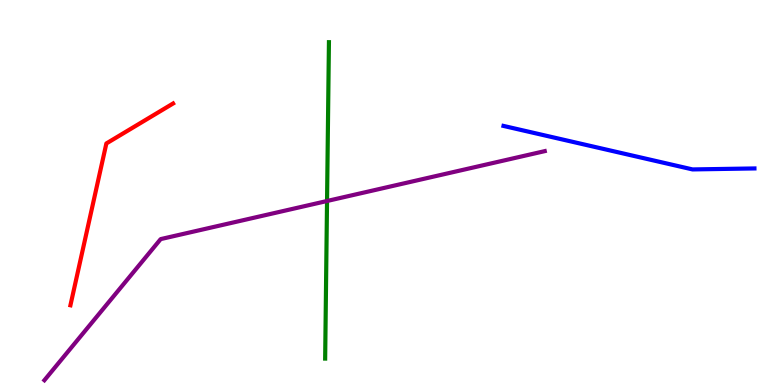[{'lines': ['blue', 'red'], 'intersections': []}, {'lines': ['green', 'red'], 'intersections': []}, {'lines': ['purple', 'red'], 'intersections': []}, {'lines': ['blue', 'green'], 'intersections': []}, {'lines': ['blue', 'purple'], 'intersections': []}, {'lines': ['green', 'purple'], 'intersections': [{'x': 4.22, 'y': 4.78}]}]